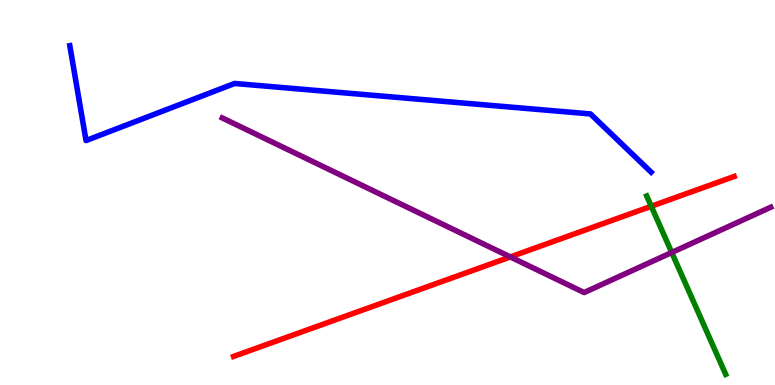[{'lines': ['blue', 'red'], 'intersections': []}, {'lines': ['green', 'red'], 'intersections': [{'x': 8.4, 'y': 4.64}]}, {'lines': ['purple', 'red'], 'intersections': [{'x': 6.58, 'y': 3.33}]}, {'lines': ['blue', 'green'], 'intersections': []}, {'lines': ['blue', 'purple'], 'intersections': []}, {'lines': ['green', 'purple'], 'intersections': [{'x': 8.67, 'y': 3.44}]}]